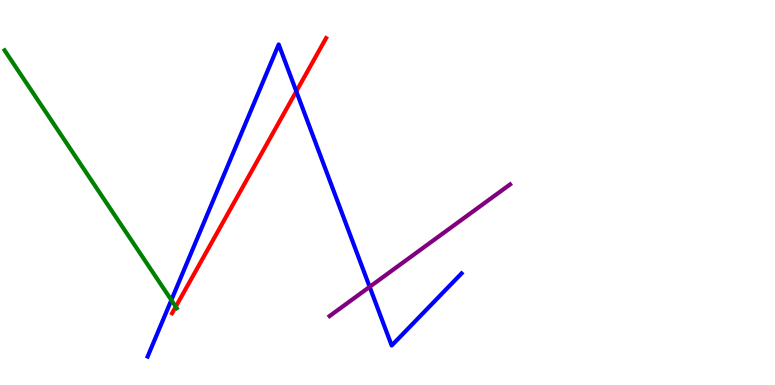[{'lines': ['blue', 'red'], 'intersections': [{'x': 3.82, 'y': 7.63}]}, {'lines': ['green', 'red'], 'intersections': [{'x': 2.27, 'y': 2.03}]}, {'lines': ['purple', 'red'], 'intersections': []}, {'lines': ['blue', 'green'], 'intersections': [{'x': 2.21, 'y': 2.21}]}, {'lines': ['blue', 'purple'], 'intersections': [{'x': 4.77, 'y': 2.55}]}, {'lines': ['green', 'purple'], 'intersections': []}]